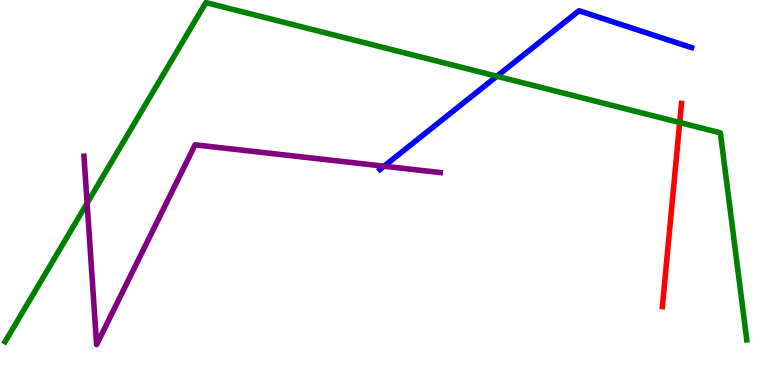[{'lines': ['blue', 'red'], 'intersections': []}, {'lines': ['green', 'red'], 'intersections': [{'x': 8.77, 'y': 6.82}]}, {'lines': ['purple', 'red'], 'intersections': []}, {'lines': ['blue', 'green'], 'intersections': [{'x': 6.41, 'y': 8.02}]}, {'lines': ['blue', 'purple'], 'intersections': [{'x': 4.96, 'y': 5.68}]}, {'lines': ['green', 'purple'], 'intersections': [{'x': 1.12, 'y': 4.72}]}]